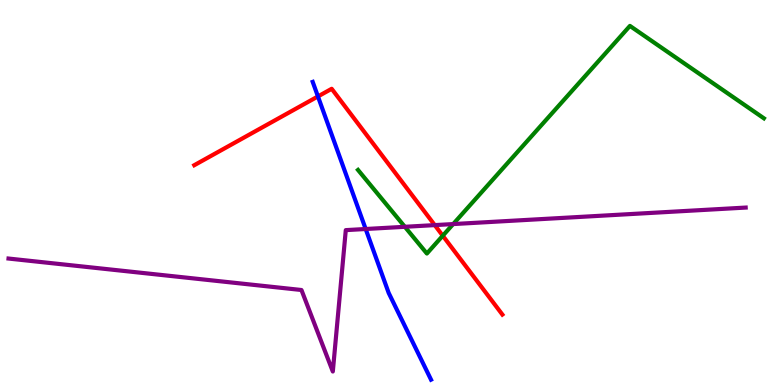[{'lines': ['blue', 'red'], 'intersections': [{'x': 4.1, 'y': 7.5}]}, {'lines': ['green', 'red'], 'intersections': [{'x': 5.71, 'y': 3.88}]}, {'lines': ['purple', 'red'], 'intersections': [{'x': 5.61, 'y': 4.15}]}, {'lines': ['blue', 'green'], 'intersections': []}, {'lines': ['blue', 'purple'], 'intersections': [{'x': 4.72, 'y': 4.05}]}, {'lines': ['green', 'purple'], 'intersections': [{'x': 5.22, 'y': 4.11}, {'x': 5.85, 'y': 4.18}]}]